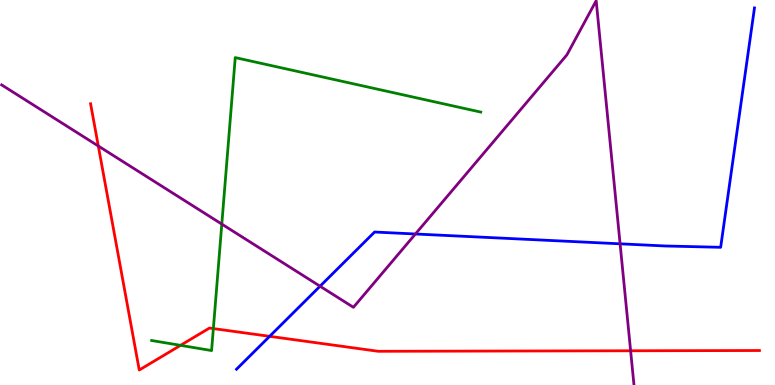[{'lines': ['blue', 'red'], 'intersections': [{'x': 3.48, 'y': 1.26}]}, {'lines': ['green', 'red'], 'intersections': [{'x': 2.33, 'y': 1.03}, {'x': 2.75, 'y': 1.47}]}, {'lines': ['purple', 'red'], 'intersections': [{'x': 1.27, 'y': 6.21}, {'x': 8.14, 'y': 0.889}]}, {'lines': ['blue', 'green'], 'intersections': []}, {'lines': ['blue', 'purple'], 'intersections': [{'x': 4.13, 'y': 2.57}, {'x': 5.36, 'y': 3.92}, {'x': 8.0, 'y': 3.67}]}, {'lines': ['green', 'purple'], 'intersections': [{'x': 2.86, 'y': 4.18}]}]